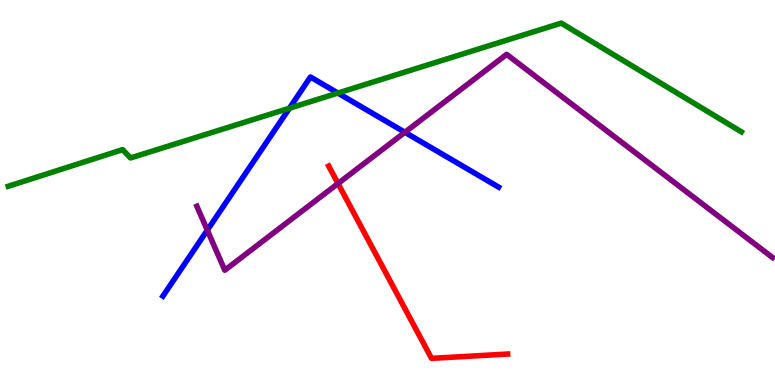[{'lines': ['blue', 'red'], 'intersections': []}, {'lines': ['green', 'red'], 'intersections': []}, {'lines': ['purple', 'red'], 'intersections': [{'x': 4.36, 'y': 5.23}]}, {'lines': ['blue', 'green'], 'intersections': [{'x': 3.73, 'y': 7.19}, {'x': 4.36, 'y': 7.58}]}, {'lines': ['blue', 'purple'], 'intersections': [{'x': 2.67, 'y': 4.02}, {'x': 5.22, 'y': 6.56}]}, {'lines': ['green', 'purple'], 'intersections': []}]